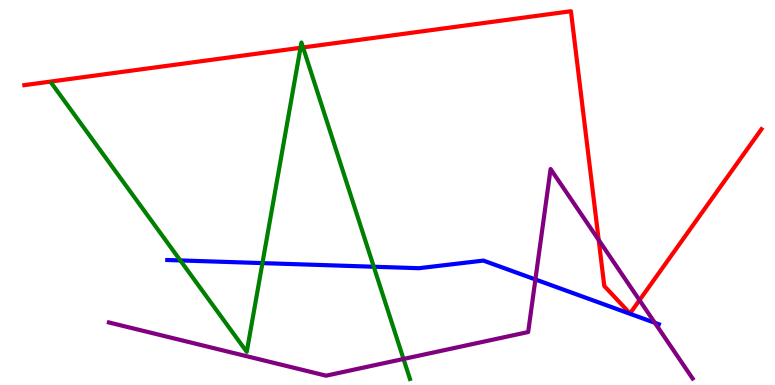[{'lines': ['blue', 'red'], 'intersections': []}, {'lines': ['green', 'red'], 'intersections': [{'x': 3.88, 'y': 8.76}, {'x': 3.91, 'y': 8.77}]}, {'lines': ['purple', 'red'], 'intersections': [{'x': 7.73, 'y': 3.77}, {'x': 8.25, 'y': 2.2}]}, {'lines': ['blue', 'green'], 'intersections': [{'x': 2.33, 'y': 3.24}, {'x': 3.39, 'y': 3.17}, {'x': 4.82, 'y': 3.07}]}, {'lines': ['blue', 'purple'], 'intersections': [{'x': 6.91, 'y': 2.74}, {'x': 8.45, 'y': 1.62}]}, {'lines': ['green', 'purple'], 'intersections': [{'x': 5.21, 'y': 0.676}]}]